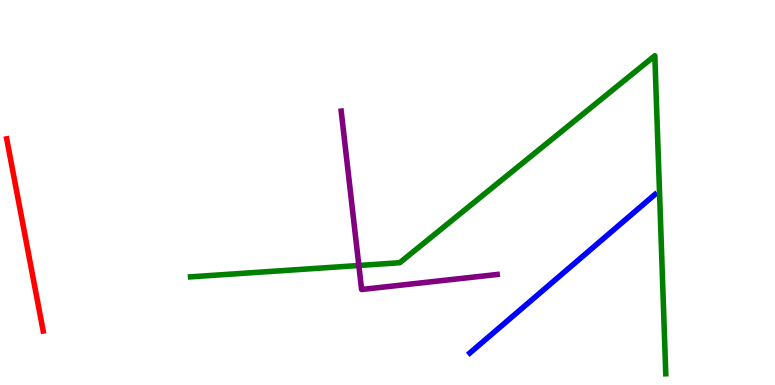[{'lines': ['blue', 'red'], 'intersections': []}, {'lines': ['green', 'red'], 'intersections': []}, {'lines': ['purple', 'red'], 'intersections': []}, {'lines': ['blue', 'green'], 'intersections': []}, {'lines': ['blue', 'purple'], 'intersections': []}, {'lines': ['green', 'purple'], 'intersections': [{'x': 4.63, 'y': 3.1}]}]